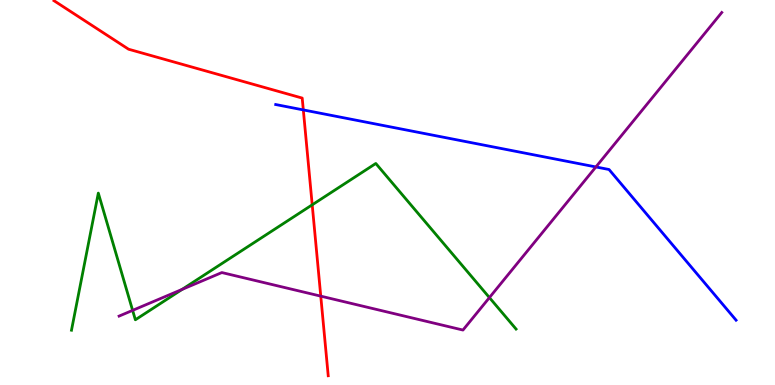[{'lines': ['blue', 'red'], 'intersections': [{'x': 3.91, 'y': 7.15}]}, {'lines': ['green', 'red'], 'intersections': [{'x': 4.03, 'y': 4.68}]}, {'lines': ['purple', 'red'], 'intersections': [{'x': 4.14, 'y': 2.31}]}, {'lines': ['blue', 'green'], 'intersections': []}, {'lines': ['blue', 'purple'], 'intersections': [{'x': 7.69, 'y': 5.66}]}, {'lines': ['green', 'purple'], 'intersections': [{'x': 1.71, 'y': 1.94}, {'x': 2.35, 'y': 2.48}, {'x': 6.32, 'y': 2.27}]}]